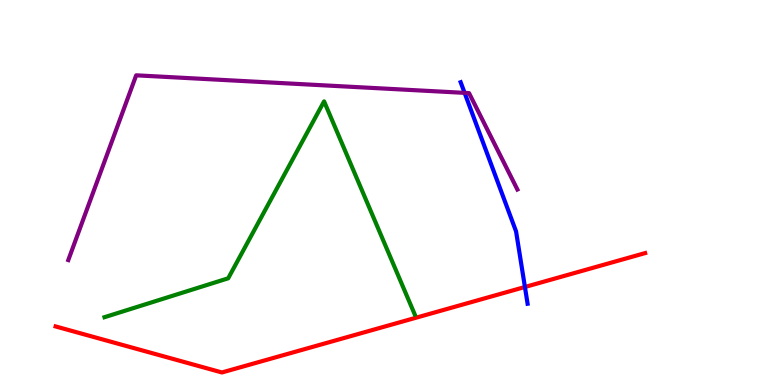[{'lines': ['blue', 'red'], 'intersections': [{'x': 6.77, 'y': 2.55}]}, {'lines': ['green', 'red'], 'intersections': []}, {'lines': ['purple', 'red'], 'intersections': []}, {'lines': ['blue', 'green'], 'intersections': []}, {'lines': ['blue', 'purple'], 'intersections': [{'x': 5.99, 'y': 7.59}]}, {'lines': ['green', 'purple'], 'intersections': []}]